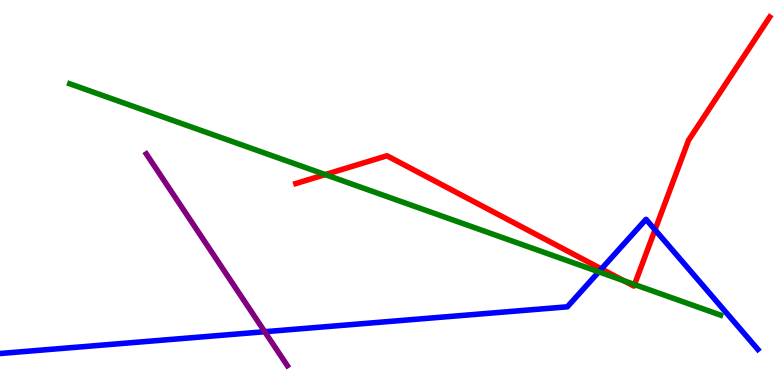[{'lines': ['blue', 'red'], 'intersections': [{'x': 7.76, 'y': 3.01}, {'x': 8.45, 'y': 4.03}]}, {'lines': ['green', 'red'], 'intersections': [{'x': 4.2, 'y': 5.47}, {'x': 8.05, 'y': 2.71}, {'x': 8.19, 'y': 2.61}]}, {'lines': ['purple', 'red'], 'intersections': []}, {'lines': ['blue', 'green'], 'intersections': [{'x': 7.73, 'y': 2.94}]}, {'lines': ['blue', 'purple'], 'intersections': [{'x': 3.42, 'y': 1.38}]}, {'lines': ['green', 'purple'], 'intersections': []}]